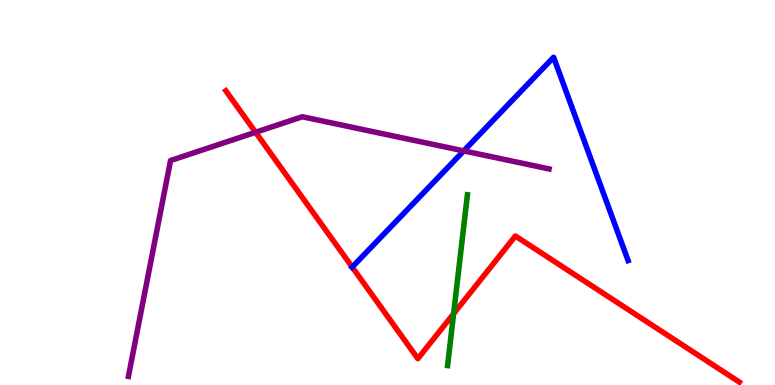[{'lines': ['blue', 'red'], 'intersections': [{'x': 4.54, 'y': 3.06}]}, {'lines': ['green', 'red'], 'intersections': [{'x': 5.85, 'y': 1.85}]}, {'lines': ['purple', 'red'], 'intersections': [{'x': 3.3, 'y': 6.56}]}, {'lines': ['blue', 'green'], 'intersections': []}, {'lines': ['blue', 'purple'], 'intersections': [{'x': 5.98, 'y': 6.08}]}, {'lines': ['green', 'purple'], 'intersections': []}]